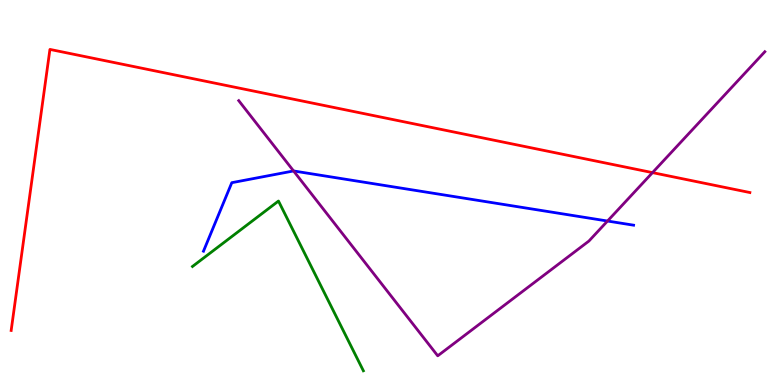[{'lines': ['blue', 'red'], 'intersections': []}, {'lines': ['green', 'red'], 'intersections': []}, {'lines': ['purple', 'red'], 'intersections': [{'x': 8.42, 'y': 5.52}]}, {'lines': ['blue', 'green'], 'intersections': []}, {'lines': ['blue', 'purple'], 'intersections': [{'x': 3.79, 'y': 5.56}, {'x': 7.84, 'y': 4.26}]}, {'lines': ['green', 'purple'], 'intersections': []}]